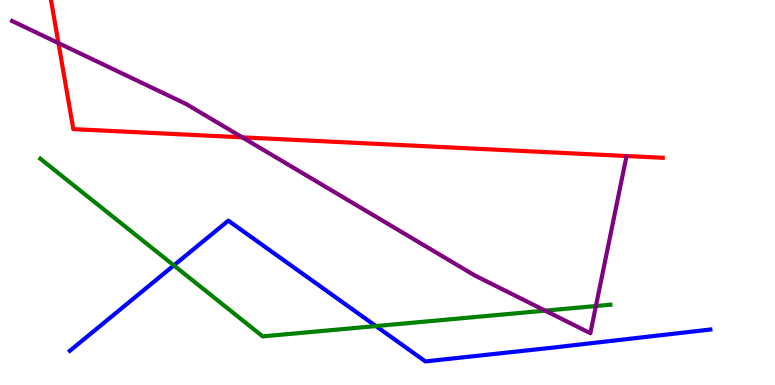[{'lines': ['blue', 'red'], 'intersections': []}, {'lines': ['green', 'red'], 'intersections': []}, {'lines': ['purple', 'red'], 'intersections': [{'x': 0.754, 'y': 8.88}, {'x': 3.13, 'y': 6.43}]}, {'lines': ['blue', 'green'], 'intersections': [{'x': 2.24, 'y': 3.11}, {'x': 4.85, 'y': 1.53}]}, {'lines': ['blue', 'purple'], 'intersections': []}, {'lines': ['green', 'purple'], 'intersections': [{'x': 7.03, 'y': 1.93}, {'x': 7.69, 'y': 2.05}]}]